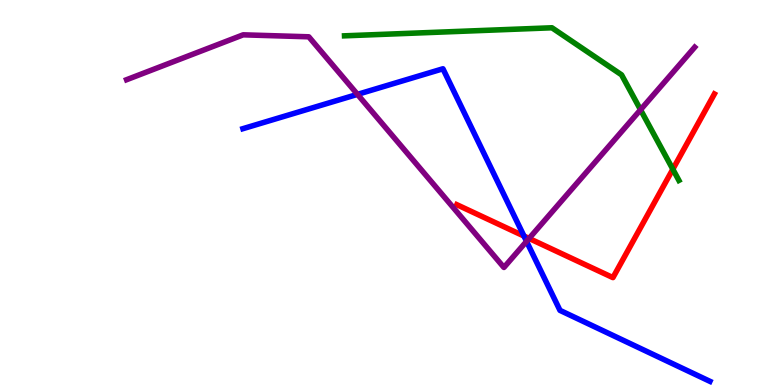[{'lines': ['blue', 'red'], 'intersections': [{'x': 6.76, 'y': 3.87}]}, {'lines': ['green', 'red'], 'intersections': [{'x': 8.68, 'y': 5.6}]}, {'lines': ['purple', 'red'], 'intersections': [{'x': 6.83, 'y': 3.81}]}, {'lines': ['blue', 'green'], 'intersections': []}, {'lines': ['blue', 'purple'], 'intersections': [{'x': 4.61, 'y': 7.55}, {'x': 6.79, 'y': 3.73}]}, {'lines': ['green', 'purple'], 'intersections': [{'x': 8.26, 'y': 7.15}]}]